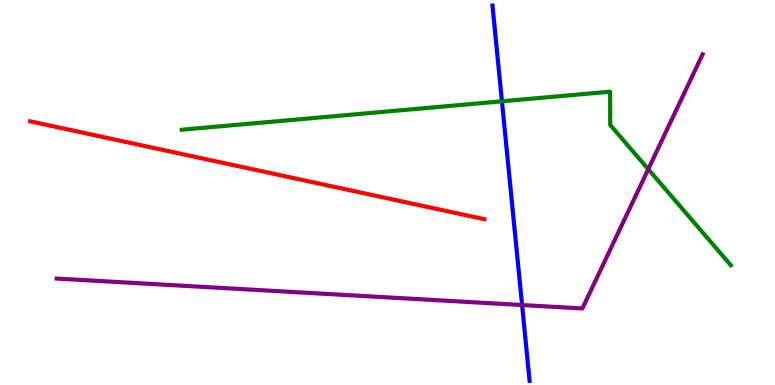[{'lines': ['blue', 'red'], 'intersections': []}, {'lines': ['green', 'red'], 'intersections': []}, {'lines': ['purple', 'red'], 'intersections': []}, {'lines': ['blue', 'green'], 'intersections': [{'x': 6.48, 'y': 7.37}]}, {'lines': ['blue', 'purple'], 'intersections': [{'x': 6.74, 'y': 2.08}]}, {'lines': ['green', 'purple'], 'intersections': [{'x': 8.36, 'y': 5.61}]}]